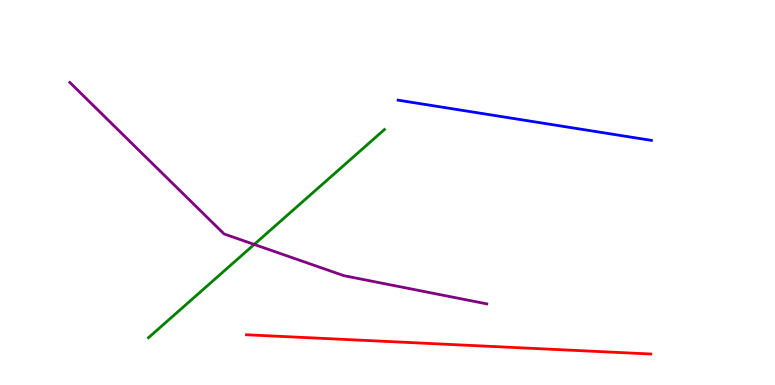[{'lines': ['blue', 'red'], 'intersections': []}, {'lines': ['green', 'red'], 'intersections': []}, {'lines': ['purple', 'red'], 'intersections': []}, {'lines': ['blue', 'green'], 'intersections': []}, {'lines': ['blue', 'purple'], 'intersections': []}, {'lines': ['green', 'purple'], 'intersections': [{'x': 3.28, 'y': 3.65}]}]